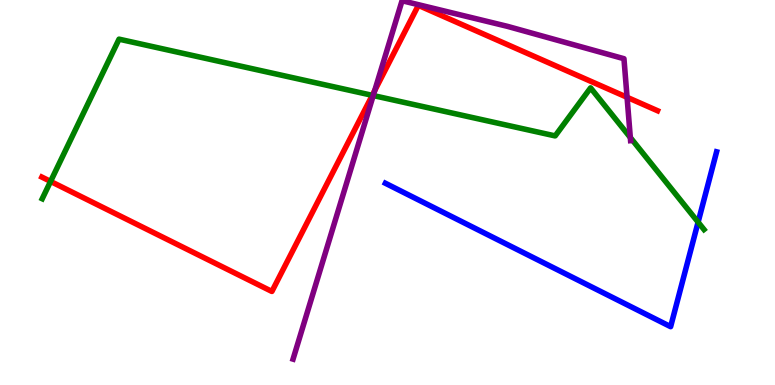[{'lines': ['blue', 'red'], 'intersections': []}, {'lines': ['green', 'red'], 'intersections': [{'x': 0.653, 'y': 5.29}, {'x': 4.8, 'y': 7.52}]}, {'lines': ['purple', 'red'], 'intersections': [{'x': 4.84, 'y': 7.65}, {'x': 8.09, 'y': 7.47}]}, {'lines': ['blue', 'green'], 'intersections': [{'x': 9.01, 'y': 4.23}]}, {'lines': ['blue', 'purple'], 'intersections': []}, {'lines': ['green', 'purple'], 'intersections': [{'x': 4.82, 'y': 7.52}, {'x': 8.13, 'y': 6.43}]}]